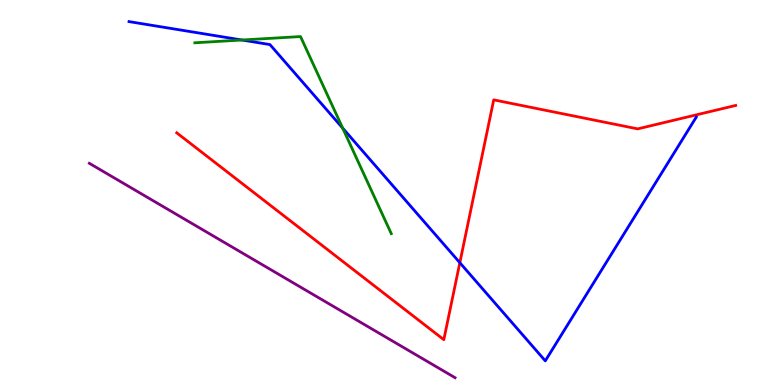[{'lines': ['blue', 'red'], 'intersections': [{'x': 5.93, 'y': 3.18}]}, {'lines': ['green', 'red'], 'intersections': []}, {'lines': ['purple', 'red'], 'intersections': []}, {'lines': ['blue', 'green'], 'intersections': [{'x': 3.12, 'y': 8.96}, {'x': 4.42, 'y': 6.67}]}, {'lines': ['blue', 'purple'], 'intersections': []}, {'lines': ['green', 'purple'], 'intersections': []}]